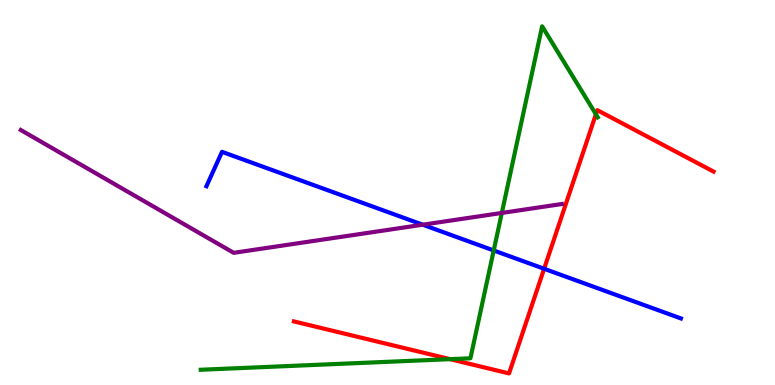[{'lines': ['blue', 'red'], 'intersections': [{'x': 7.02, 'y': 3.02}]}, {'lines': ['green', 'red'], 'intersections': [{'x': 5.81, 'y': 0.671}, {'x': 7.69, 'y': 7.03}]}, {'lines': ['purple', 'red'], 'intersections': []}, {'lines': ['blue', 'green'], 'intersections': [{'x': 6.37, 'y': 3.49}]}, {'lines': ['blue', 'purple'], 'intersections': [{'x': 5.45, 'y': 4.16}]}, {'lines': ['green', 'purple'], 'intersections': [{'x': 6.48, 'y': 4.47}]}]